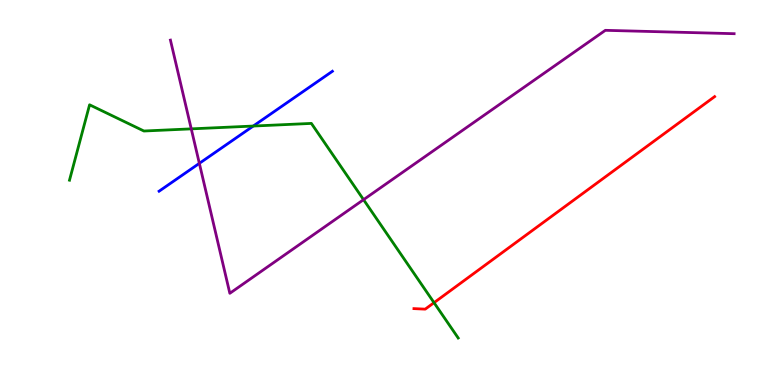[{'lines': ['blue', 'red'], 'intersections': []}, {'lines': ['green', 'red'], 'intersections': [{'x': 5.6, 'y': 2.14}]}, {'lines': ['purple', 'red'], 'intersections': []}, {'lines': ['blue', 'green'], 'intersections': [{'x': 3.27, 'y': 6.73}]}, {'lines': ['blue', 'purple'], 'intersections': [{'x': 2.57, 'y': 5.76}]}, {'lines': ['green', 'purple'], 'intersections': [{'x': 2.47, 'y': 6.65}, {'x': 4.69, 'y': 4.81}]}]